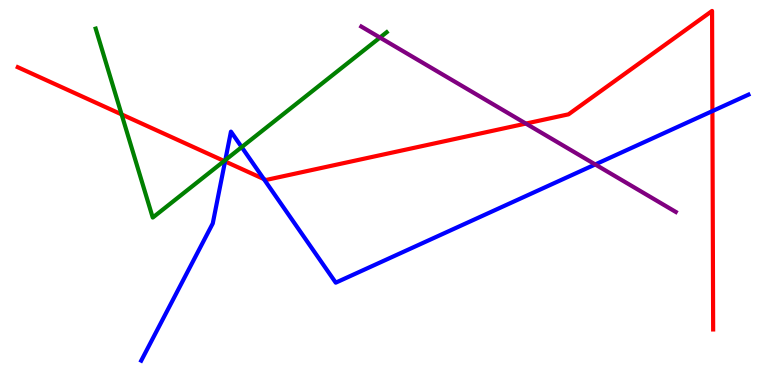[{'lines': ['blue', 'red'], 'intersections': [{'x': 2.9, 'y': 5.81}, {'x': 3.4, 'y': 5.35}, {'x': 9.19, 'y': 7.11}]}, {'lines': ['green', 'red'], 'intersections': [{'x': 1.57, 'y': 7.03}, {'x': 2.89, 'y': 5.82}]}, {'lines': ['purple', 'red'], 'intersections': [{'x': 6.79, 'y': 6.79}]}, {'lines': ['blue', 'green'], 'intersections': [{'x': 2.91, 'y': 5.84}, {'x': 3.12, 'y': 6.18}]}, {'lines': ['blue', 'purple'], 'intersections': [{'x': 7.68, 'y': 5.73}]}, {'lines': ['green', 'purple'], 'intersections': [{'x': 4.9, 'y': 9.02}]}]